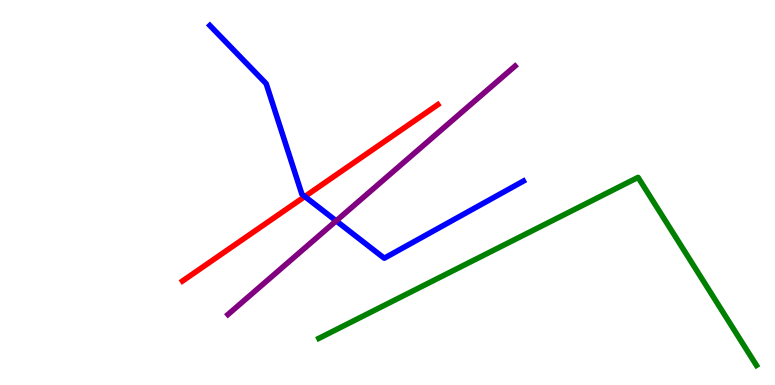[{'lines': ['blue', 'red'], 'intersections': [{'x': 3.93, 'y': 4.9}]}, {'lines': ['green', 'red'], 'intersections': []}, {'lines': ['purple', 'red'], 'intersections': []}, {'lines': ['blue', 'green'], 'intersections': []}, {'lines': ['blue', 'purple'], 'intersections': [{'x': 4.34, 'y': 4.26}]}, {'lines': ['green', 'purple'], 'intersections': []}]